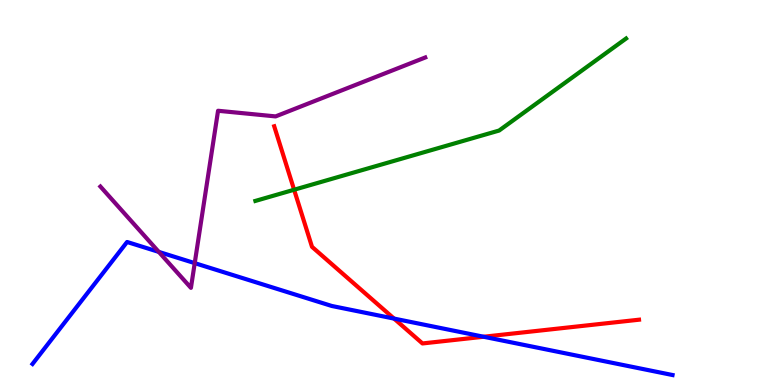[{'lines': ['blue', 'red'], 'intersections': [{'x': 5.08, 'y': 1.72}, {'x': 6.24, 'y': 1.25}]}, {'lines': ['green', 'red'], 'intersections': [{'x': 3.79, 'y': 5.07}]}, {'lines': ['purple', 'red'], 'intersections': []}, {'lines': ['blue', 'green'], 'intersections': []}, {'lines': ['blue', 'purple'], 'intersections': [{'x': 2.05, 'y': 3.46}, {'x': 2.51, 'y': 3.17}]}, {'lines': ['green', 'purple'], 'intersections': []}]